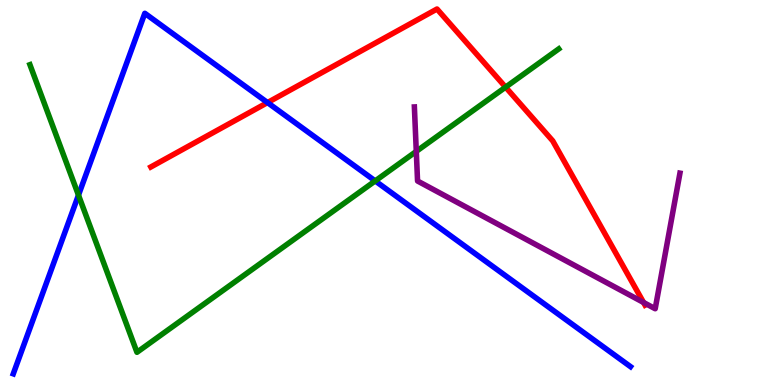[{'lines': ['blue', 'red'], 'intersections': [{'x': 3.45, 'y': 7.34}]}, {'lines': ['green', 'red'], 'intersections': [{'x': 6.52, 'y': 7.74}]}, {'lines': ['purple', 'red'], 'intersections': [{'x': 8.3, 'y': 2.14}]}, {'lines': ['blue', 'green'], 'intersections': [{'x': 1.01, 'y': 4.93}, {'x': 4.84, 'y': 5.3}]}, {'lines': ['blue', 'purple'], 'intersections': []}, {'lines': ['green', 'purple'], 'intersections': [{'x': 5.37, 'y': 6.07}]}]